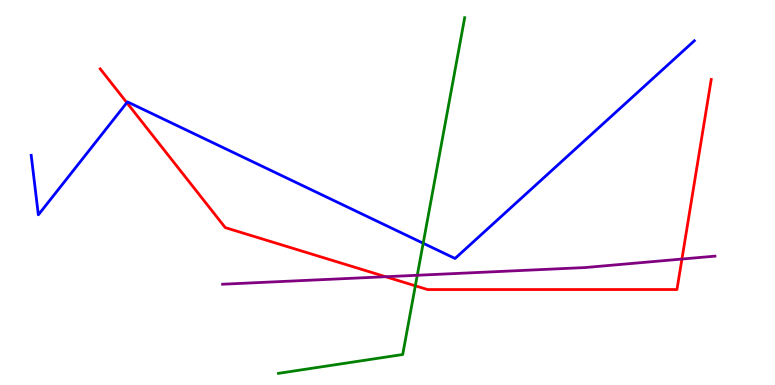[{'lines': ['blue', 'red'], 'intersections': [{'x': 1.64, 'y': 7.33}]}, {'lines': ['green', 'red'], 'intersections': [{'x': 5.36, 'y': 2.58}]}, {'lines': ['purple', 'red'], 'intersections': [{'x': 4.98, 'y': 2.81}, {'x': 8.8, 'y': 3.27}]}, {'lines': ['blue', 'green'], 'intersections': [{'x': 5.46, 'y': 3.68}]}, {'lines': ['blue', 'purple'], 'intersections': []}, {'lines': ['green', 'purple'], 'intersections': [{'x': 5.38, 'y': 2.85}]}]